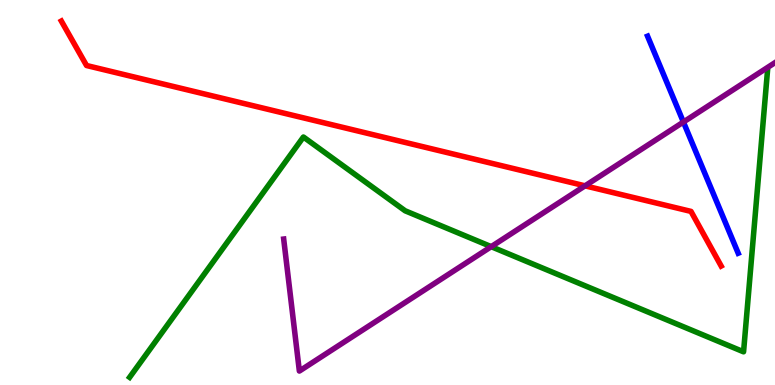[{'lines': ['blue', 'red'], 'intersections': []}, {'lines': ['green', 'red'], 'intersections': []}, {'lines': ['purple', 'red'], 'intersections': [{'x': 7.55, 'y': 5.17}]}, {'lines': ['blue', 'green'], 'intersections': []}, {'lines': ['blue', 'purple'], 'intersections': [{'x': 8.82, 'y': 6.83}]}, {'lines': ['green', 'purple'], 'intersections': [{'x': 6.34, 'y': 3.59}]}]